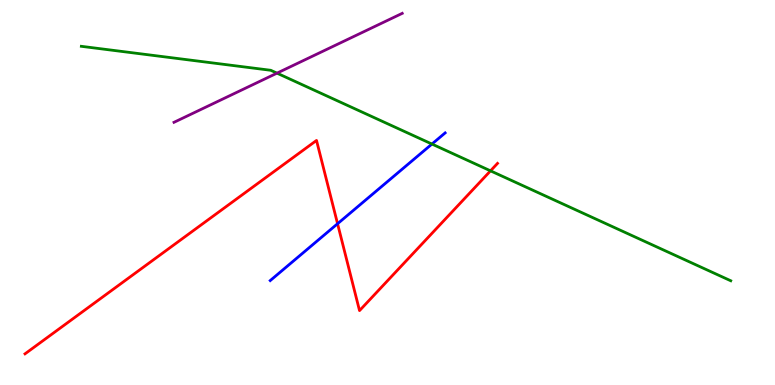[{'lines': ['blue', 'red'], 'intersections': [{'x': 4.36, 'y': 4.19}]}, {'lines': ['green', 'red'], 'intersections': [{'x': 6.33, 'y': 5.56}]}, {'lines': ['purple', 'red'], 'intersections': []}, {'lines': ['blue', 'green'], 'intersections': [{'x': 5.57, 'y': 6.26}]}, {'lines': ['blue', 'purple'], 'intersections': []}, {'lines': ['green', 'purple'], 'intersections': [{'x': 3.57, 'y': 8.1}]}]